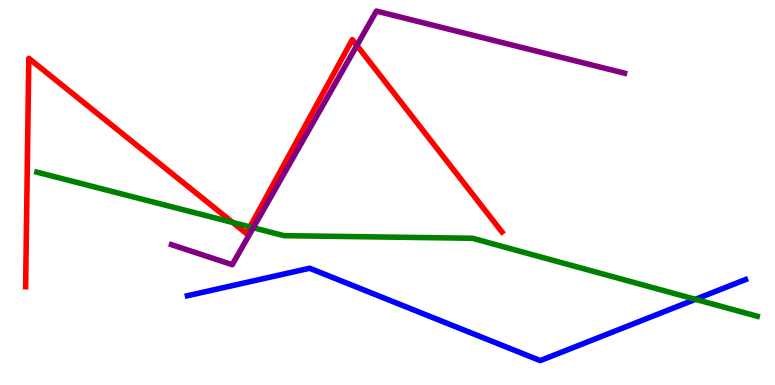[{'lines': ['blue', 'red'], 'intersections': []}, {'lines': ['green', 'red'], 'intersections': [{'x': 3.0, 'y': 4.22}, {'x': 3.23, 'y': 4.11}]}, {'lines': ['purple', 'red'], 'intersections': [{'x': 4.6, 'y': 8.82}]}, {'lines': ['blue', 'green'], 'intersections': [{'x': 8.97, 'y': 2.23}]}, {'lines': ['blue', 'purple'], 'intersections': []}, {'lines': ['green', 'purple'], 'intersections': [{'x': 3.27, 'y': 4.08}]}]